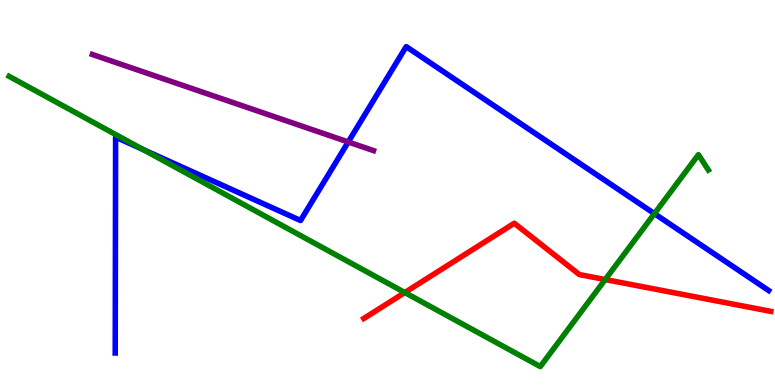[{'lines': ['blue', 'red'], 'intersections': []}, {'lines': ['green', 'red'], 'intersections': [{'x': 5.22, 'y': 2.4}, {'x': 7.81, 'y': 2.74}]}, {'lines': ['purple', 'red'], 'intersections': []}, {'lines': ['blue', 'green'], 'intersections': [{'x': 1.84, 'y': 6.12}, {'x': 8.44, 'y': 4.45}]}, {'lines': ['blue', 'purple'], 'intersections': [{'x': 4.49, 'y': 6.31}]}, {'lines': ['green', 'purple'], 'intersections': []}]